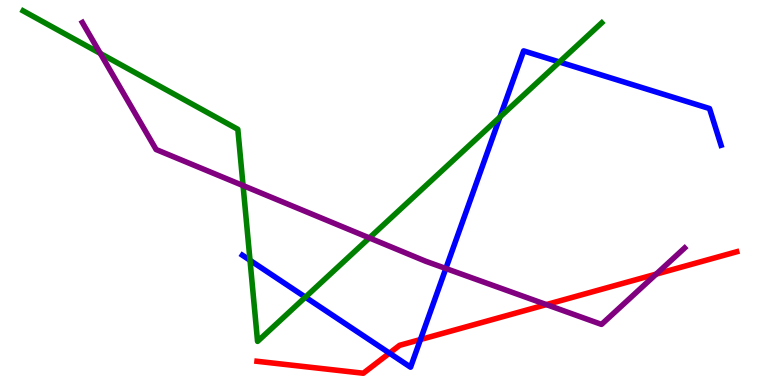[{'lines': ['blue', 'red'], 'intersections': [{'x': 5.03, 'y': 0.828}, {'x': 5.43, 'y': 1.18}]}, {'lines': ['green', 'red'], 'intersections': []}, {'lines': ['purple', 'red'], 'intersections': [{'x': 7.05, 'y': 2.09}, {'x': 8.47, 'y': 2.88}]}, {'lines': ['blue', 'green'], 'intersections': [{'x': 3.23, 'y': 3.24}, {'x': 3.94, 'y': 2.28}, {'x': 6.45, 'y': 6.96}, {'x': 7.22, 'y': 8.39}]}, {'lines': ['blue', 'purple'], 'intersections': [{'x': 5.75, 'y': 3.03}]}, {'lines': ['green', 'purple'], 'intersections': [{'x': 1.29, 'y': 8.61}, {'x': 3.14, 'y': 5.18}, {'x': 4.77, 'y': 3.82}]}]